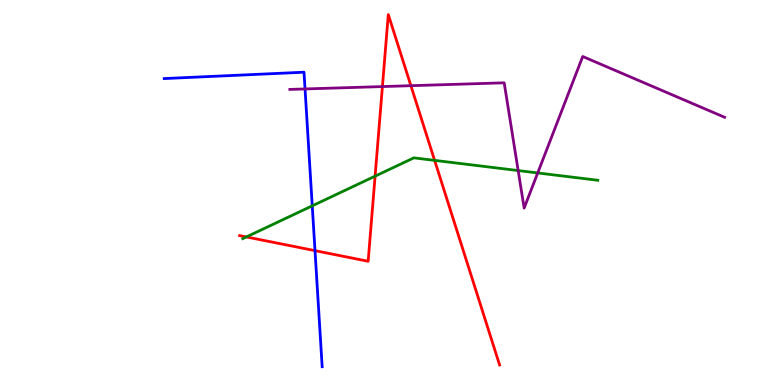[{'lines': ['blue', 'red'], 'intersections': [{'x': 4.06, 'y': 3.49}]}, {'lines': ['green', 'red'], 'intersections': [{'x': 3.18, 'y': 3.85}, {'x': 4.84, 'y': 5.42}, {'x': 5.61, 'y': 5.83}]}, {'lines': ['purple', 'red'], 'intersections': [{'x': 4.93, 'y': 7.75}, {'x': 5.3, 'y': 7.77}]}, {'lines': ['blue', 'green'], 'intersections': [{'x': 4.03, 'y': 4.65}]}, {'lines': ['blue', 'purple'], 'intersections': [{'x': 3.94, 'y': 7.69}]}, {'lines': ['green', 'purple'], 'intersections': [{'x': 6.69, 'y': 5.57}, {'x': 6.94, 'y': 5.51}]}]